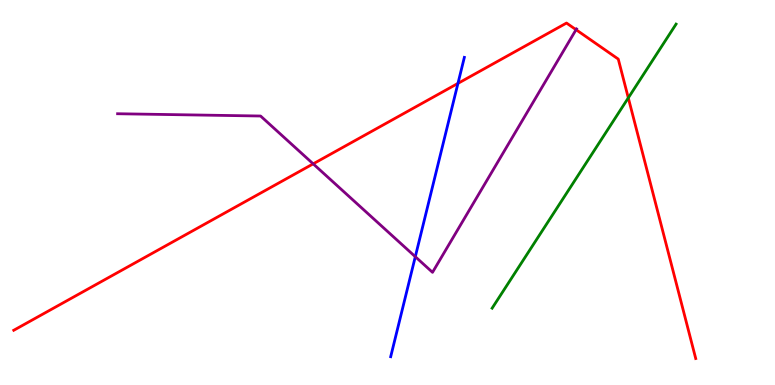[{'lines': ['blue', 'red'], 'intersections': [{'x': 5.91, 'y': 7.83}]}, {'lines': ['green', 'red'], 'intersections': [{'x': 8.11, 'y': 7.46}]}, {'lines': ['purple', 'red'], 'intersections': [{'x': 4.04, 'y': 5.74}, {'x': 7.43, 'y': 9.23}]}, {'lines': ['blue', 'green'], 'intersections': []}, {'lines': ['blue', 'purple'], 'intersections': [{'x': 5.36, 'y': 3.33}]}, {'lines': ['green', 'purple'], 'intersections': []}]